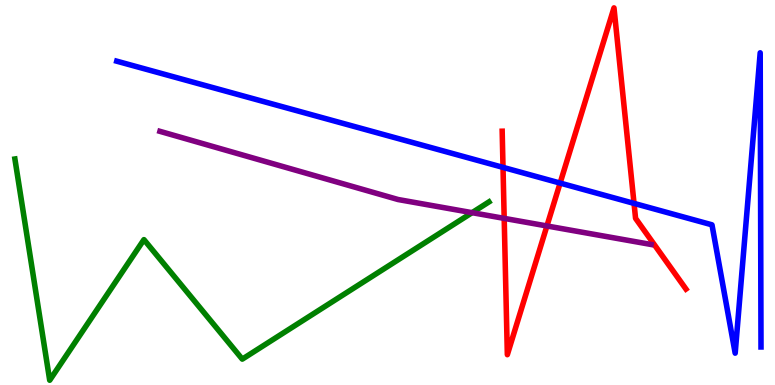[{'lines': ['blue', 'red'], 'intersections': [{'x': 6.49, 'y': 5.65}, {'x': 7.23, 'y': 5.24}, {'x': 8.18, 'y': 4.72}]}, {'lines': ['green', 'red'], 'intersections': []}, {'lines': ['purple', 'red'], 'intersections': [{'x': 6.51, 'y': 4.33}, {'x': 7.06, 'y': 4.13}]}, {'lines': ['blue', 'green'], 'intersections': []}, {'lines': ['blue', 'purple'], 'intersections': []}, {'lines': ['green', 'purple'], 'intersections': [{'x': 6.09, 'y': 4.48}]}]